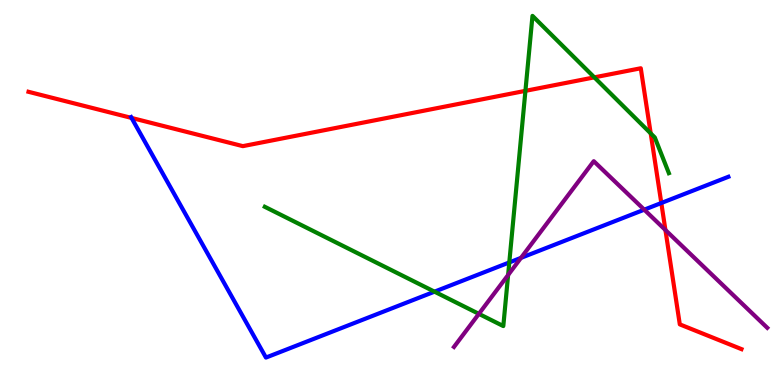[{'lines': ['blue', 'red'], 'intersections': [{'x': 1.7, 'y': 6.94}, {'x': 8.53, 'y': 4.73}]}, {'lines': ['green', 'red'], 'intersections': [{'x': 6.78, 'y': 7.64}, {'x': 7.67, 'y': 7.99}, {'x': 8.4, 'y': 6.54}]}, {'lines': ['purple', 'red'], 'intersections': [{'x': 8.59, 'y': 4.03}]}, {'lines': ['blue', 'green'], 'intersections': [{'x': 5.61, 'y': 2.42}, {'x': 6.57, 'y': 3.18}]}, {'lines': ['blue', 'purple'], 'intersections': [{'x': 6.72, 'y': 3.3}, {'x': 8.31, 'y': 4.55}]}, {'lines': ['green', 'purple'], 'intersections': [{'x': 6.18, 'y': 1.85}, {'x': 6.56, 'y': 2.86}]}]